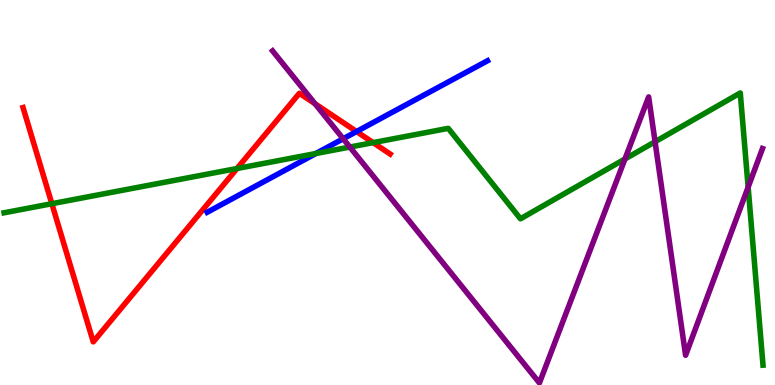[{'lines': ['blue', 'red'], 'intersections': [{'x': 4.6, 'y': 6.58}]}, {'lines': ['green', 'red'], 'intersections': [{'x': 0.669, 'y': 4.71}, {'x': 3.06, 'y': 5.62}, {'x': 4.81, 'y': 6.3}]}, {'lines': ['purple', 'red'], 'intersections': [{'x': 4.07, 'y': 7.3}]}, {'lines': ['blue', 'green'], 'intersections': [{'x': 4.08, 'y': 6.01}]}, {'lines': ['blue', 'purple'], 'intersections': [{'x': 4.43, 'y': 6.4}]}, {'lines': ['green', 'purple'], 'intersections': [{'x': 4.51, 'y': 6.18}, {'x': 8.06, 'y': 5.87}, {'x': 8.45, 'y': 6.32}, {'x': 9.65, 'y': 5.14}]}]